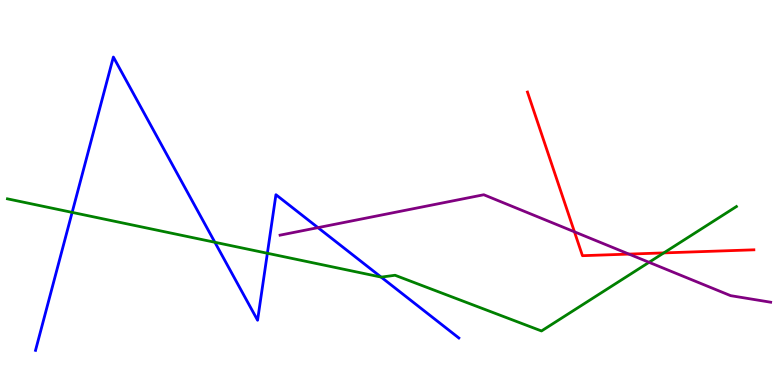[{'lines': ['blue', 'red'], 'intersections': []}, {'lines': ['green', 'red'], 'intersections': [{'x': 8.57, 'y': 3.43}]}, {'lines': ['purple', 'red'], 'intersections': [{'x': 7.41, 'y': 3.98}, {'x': 8.12, 'y': 3.4}]}, {'lines': ['blue', 'green'], 'intersections': [{'x': 0.931, 'y': 4.48}, {'x': 2.77, 'y': 3.71}, {'x': 3.45, 'y': 3.42}, {'x': 4.92, 'y': 2.8}]}, {'lines': ['blue', 'purple'], 'intersections': [{'x': 4.1, 'y': 4.09}]}, {'lines': ['green', 'purple'], 'intersections': [{'x': 8.37, 'y': 3.19}]}]